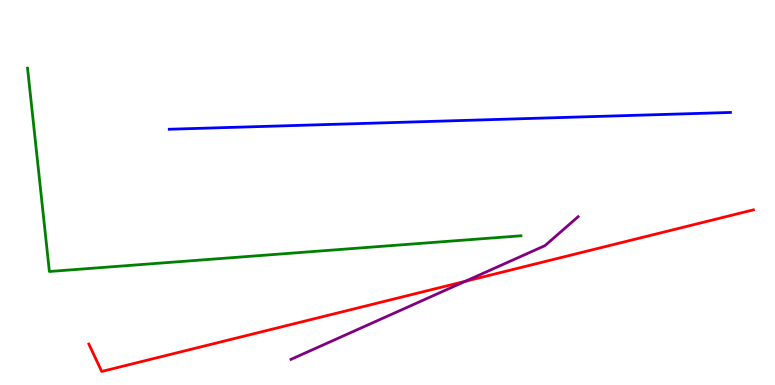[{'lines': ['blue', 'red'], 'intersections': []}, {'lines': ['green', 'red'], 'intersections': []}, {'lines': ['purple', 'red'], 'intersections': [{'x': 6.0, 'y': 2.69}]}, {'lines': ['blue', 'green'], 'intersections': []}, {'lines': ['blue', 'purple'], 'intersections': []}, {'lines': ['green', 'purple'], 'intersections': []}]